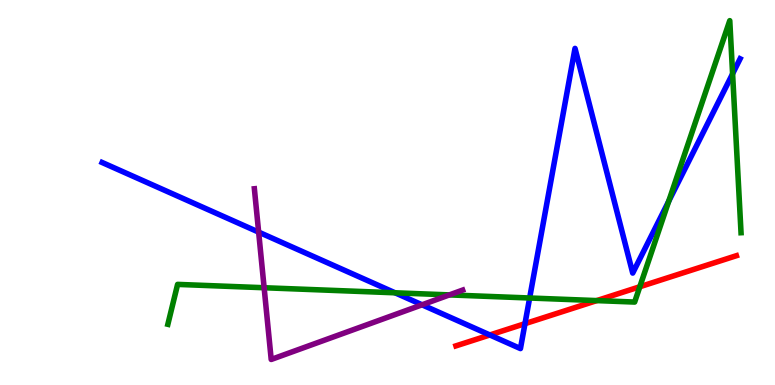[{'lines': ['blue', 'red'], 'intersections': [{'x': 6.32, 'y': 1.3}, {'x': 6.77, 'y': 1.59}]}, {'lines': ['green', 'red'], 'intersections': [{'x': 7.7, 'y': 2.19}, {'x': 8.26, 'y': 2.55}]}, {'lines': ['purple', 'red'], 'intersections': []}, {'lines': ['blue', 'green'], 'intersections': [{'x': 5.1, 'y': 2.39}, {'x': 6.83, 'y': 2.26}, {'x': 8.63, 'y': 4.77}, {'x': 9.45, 'y': 8.08}]}, {'lines': ['blue', 'purple'], 'intersections': [{'x': 3.34, 'y': 3.97}, {'x': 5.45, 'y': 2.08}]}, {'lines': ['green', 'purple'], 'intersections': [{'x': 3.41, 'y': 2.53}, {'x': 5.8, 'y': 2.34}]}]